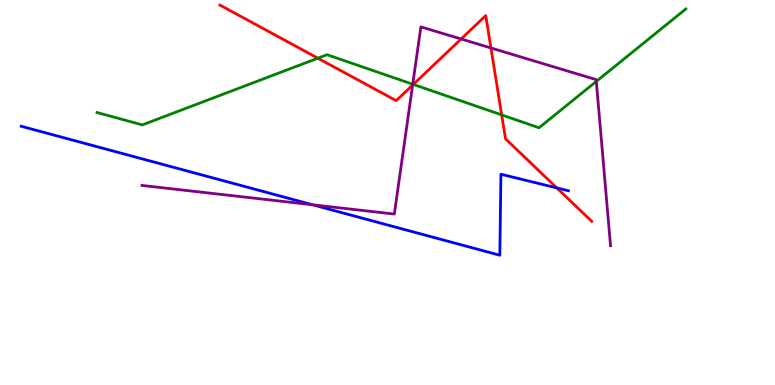[{'lines': ['blue', 'red'], 'intersections': [{'x': 7.18, 'y': 5.12}]}, {'lines': ['green', 'red'], 'intersections': [{'x': 4.1, 'y': 8.49}, {'x': 5.33, 'y': 7.81}, {'x': 6.47, 'y': 7.02}]}, {'lines': ['purple', 'red'], 'intersections': [{'x': 5.32, 'y': 7.79}, {'x': 5.95, 'y': 8.99}, {'x': 6.33, 'y': 8.75}]}, {'lines': ['blue', 'green'], 'intersections': []}, {'lines': ['blue', 'purple'], 'intersections': [{'x': 4.03, 'y': 4.68}]}, {'lines': ['green', 'purple'], 'intersections': [{'x': 5.33, 'y': 7.81}, {'x': 7.69, 'y': 7.89}]}]